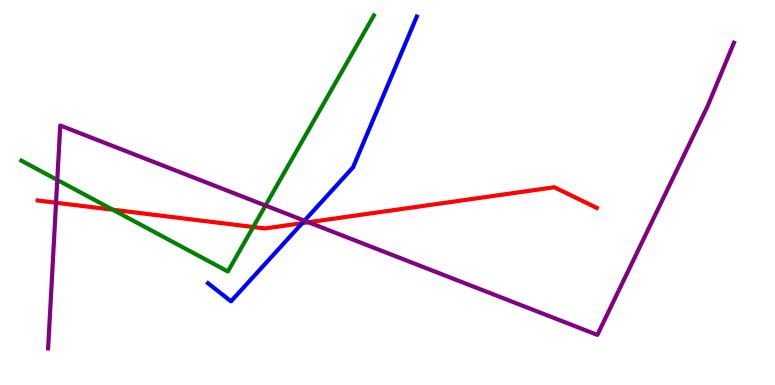[{'lines': ['blue', 'red'], 'intersections': [{'x': 3.9, 'y': 4.2}]}, {'lines': ['green', 'red'], 'intersections': [{'x': 1.46, 'y': 4.55}, {'x': 3.27, 'y': 4.1}]}, {'lines': ['purple', 'red'], 'intersections': [{'x': 0.723, 'y': 4.73}, {'x': 3.98, 'y': 4.23}]}, {'lines': ['blue', 'green'], 'intersections': []}, {'lines': ['blue', 'purple'], 'intersections': [{'x': 3.93, 'y': 4.27}]}, {'lines': ['green', 'purple'], 'intersections': [{'x': 0.739, 'y': 5.33}, {'x': 3.43, 'y': 4.66}]}]